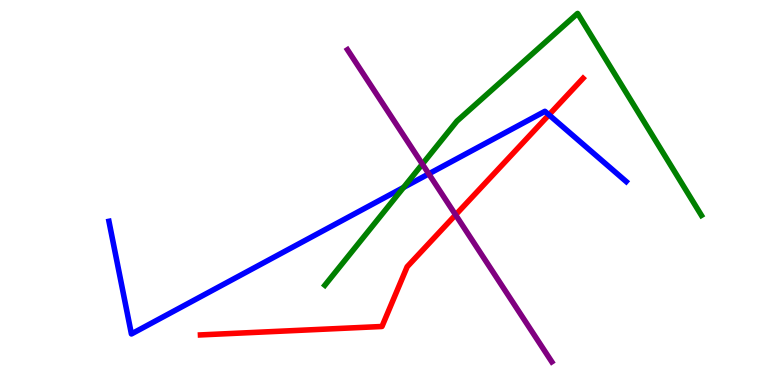[{'lines': ['blue', 'red'], 'intersections': [{'x': 7.08, 'y': 7.02}]}, {'lines': ['green', 'red'], 'intersections': []}, {'lines': ['purple', 'red'], 'intersections': [{'x': 5.88, 'y': 4.42}]}, {'lines': ['blue', 'green'], 'intersections': [{'x': 5.21, 'y': 5.13}]}, {'lines': ['blue', 'purple'], 'intersections': [{'x': 5.53, 'y': 5.48}]}, {'lines': ['green', 'purple'], 'intersections': [{'x': 5.45, 'y': 5.74}]}]